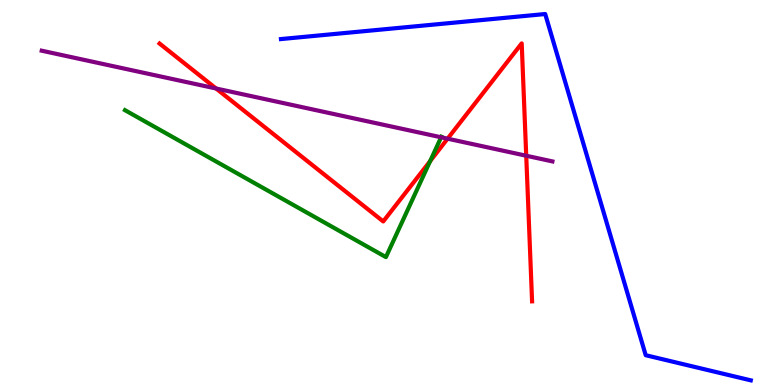[{'lines': ['blue', 'red'], 'intersections': []}, {'lines': ['green', 'red'], 'intersections': [{'x': 5.55, 'y': 5.82}]}, {'lines': ['purple', 'red'], 'intersections': [{'x': 2.79, 'y': 7.7}, {'x': 5.78, 'y': 6.4}, {'x': 6.79, 'y': 5.95}]}, {'lines': ['blue', 'green'], 'intersections': []}, {'lines': ['blue', 'purple'], 'intersections': []}, {'lines': ['green', 'purple'], 'intersections': [{'x': 5.69, 'y': 6.43}]}]